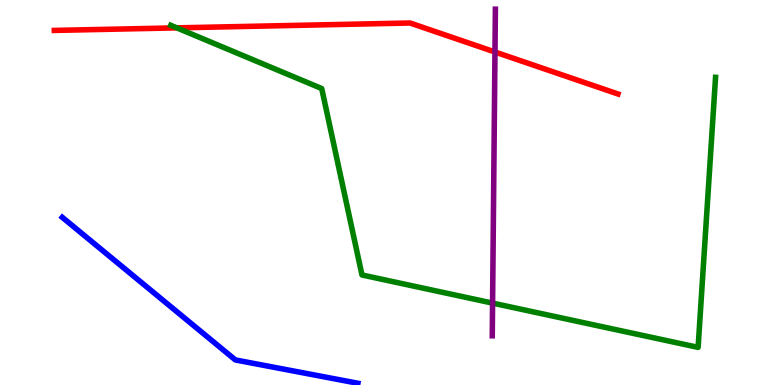[{'lines': ['blue', 'red'], 'intersections': []}, {'lines': ['green', 'red'], 'intersections': [{'x': 2.28, 'y': 9.28}]}, {'lines': ['purple', 'red'], 'intersections': [{'x': 6.39, 'y': 8.65}]}, {'lines': ['blue', 'green'], 'intersections': []}, {'lines': ['blue', 'purple'], 'intersections': []}, {'lines': ['green', 'purple'], 'intersections': [{'x': 6.36, 'y': 2.13}]}]